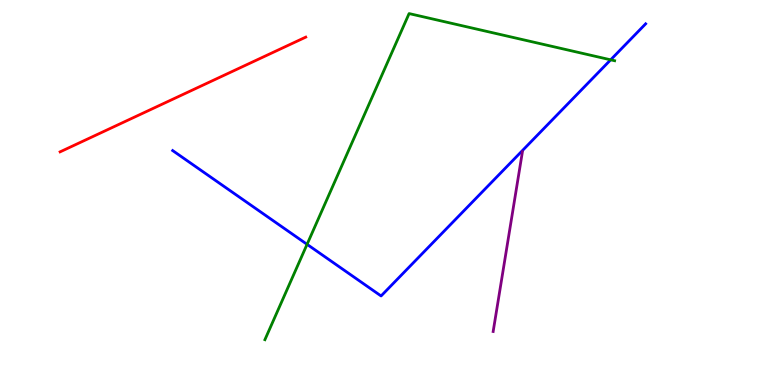[{'lines': ['blue', 'red'], 'intersections': []}, {'lines': ['green', 'red'], 'intersections': []}, {'lines': ['purple', 'red'], 'intersections': []}, {'lines': ['blue', 'green'], 'intersections': [{'x': 3.96, 'y': 3.65}, {'x': 7.88, 'y': 8.45}]}, {'lines': ['blue', 'purple'], 'intersections': []}, {'lines': ['green', 'purple'], 'intersections': []}]